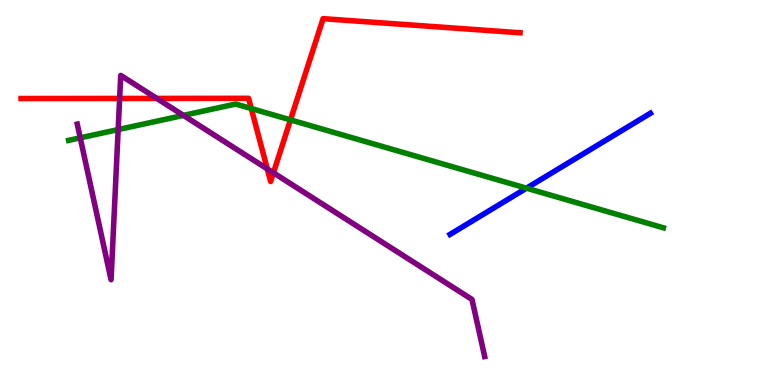[{'lines': ['blue', 'red'], 'intersections': []}, {'lines': ['green', 'red'], 'intersections': [{'x': 3.24, 'y': 7.18}, {'x': 3.75, 'y': 6.89}]}, {'lines': ['purple', 'red'], 'intersections': [{'x': 1.54, 'y': 7.44}, {'x': 2.02, 'y': 7.44}, {'x': 3.45, 'y': 5.61}, {'x': 3.53, 'y': 5.51}]}, {'lines': ['blue', 'green'], 'intersections': [{'x': 6.79, 'y': 5.11}]}, {'lines': ['blue', 'purple'], 'intersections': []}, {'lines': ['green', 'purple'], 'intersections': [{'x': 1.04, 'y': 6.42}, {'x': 1.52, 'y': 6.63}, {'x': 2.37, 'y': 7.0}]}]